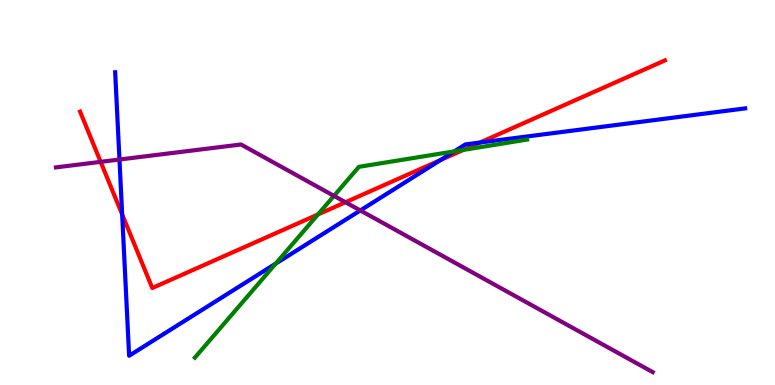[{'lines': ['blue', 'red'], 'intersections': [{'x': 1.58, 'y': 4.43}, {'x': 5.68, 'y': 5.84}, {'x': 6.19, 'y': 6.3}]}, {'lines': ['green', 'red'], 'intersections': [{'x': 4.1, 'y': 4.43}, {'x': 5.98, 'y': 6.11}]}, {'lines': ['purple', 'red'], 'intersections': [{'x': 1.3, 'y': 5.8}, {'x': 4.46, 'y': 4.75}]}, {'lines': ['blue', 'green'], 'intersections': [{'x': 3.56, 'y': 3.15}, {'x': 5.86, 'y': 6.07}]}, {'lines': ['blue', 'purple'], 'intersections': [{'x': 1.54, 'y': 5.86}, {'x': 4.65, 'y': 4.53}]}, {'lines': ['green', 'purple'], 'intersections': [{'x': 4.31, 'y': 4.91}]}]